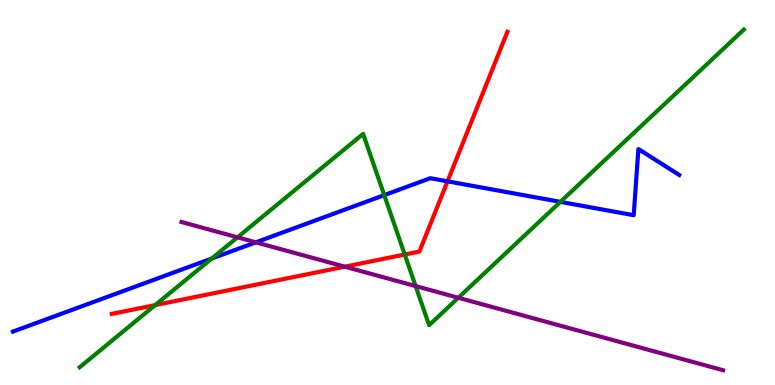[{'lines': ['blue', 'red'], 'intersections': [{'x': 5.77, 'y': 5.29}]}, {'lines': ['green', 'red'], 'intersections': [{'x': 2.0, 'y': 2.08}, {'x': 5.22, 'y': 3.39}]}, {'lines': ['purple', 'red'], 'intersections': [{'x': 4.45, 'y': 3.07}]}, {'lines': ['blue', 'green'], 'intersections': [{'x': 2.73, 'y': 3.28}, {'x': 4.96, 'y': 4.93}, {'x': 7.23, 'y': 4.76}]}, {'lines': ['blue', 'purple'], 'intersections': [{'x': 3.3, 'y': 3.71}]}, {'lines': ['green', 'purple'], 'intersections': [{'x': 3.06, 'y': 3.84}, {'x': 5.36, 'y': 2.57}, {'x': 5.91, 'y': 2.27}]}]